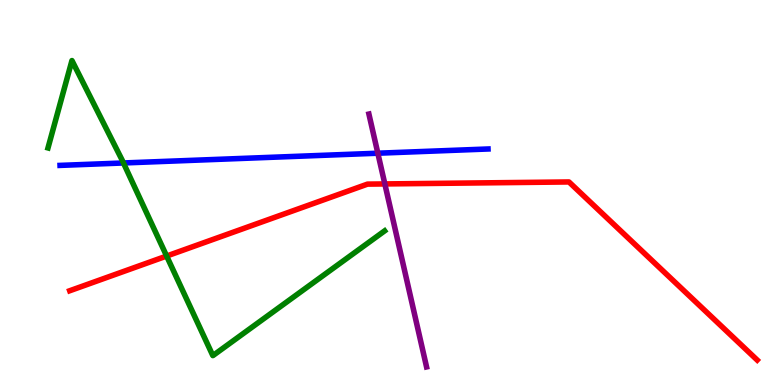[{'lines': ['blue', 'red'], 'intersections': []}, {'lines': ['green', 'red'], 'intersections': [{'x': 2.15, 'y': 3.35}]}, {'lines': ['purple', 'red'], 'intersections': [{'x': 4.97, 'y': 5.22}]}, {'lines': ['blue', 'green'], 'intersections': [{'x': 1.59, 'y': 5.77}]}, {'lines': ['blue', 'purple'], 'intersections': [{'x': 4.88, 'y': 6.02}]}, {'lines': ['green', 'purple'], 'intersections': []}]